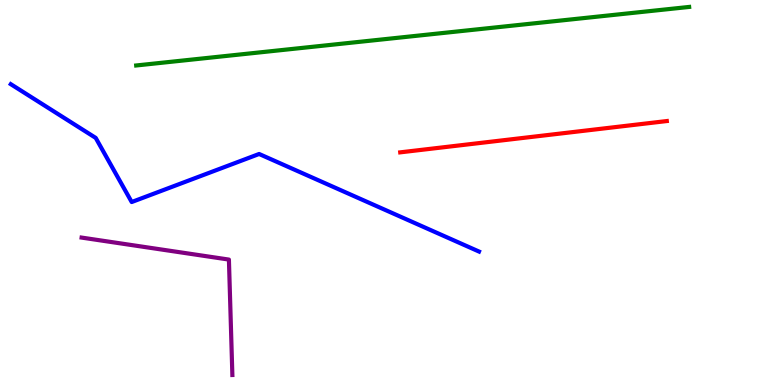[{'lines': ['blue', 'red'], 'intersections': []}, {'lines': ['green', 'red'], 'intersections': []}, {'lines': ['purple', 'red'], 'intersections': []}, {'lines': ['blue', 'green'], 'intersections': []}, {'lines': ['blue', 'purple'], 'intersections': []}, {'lines': ['green', 'purple'], 'intersections': []}]